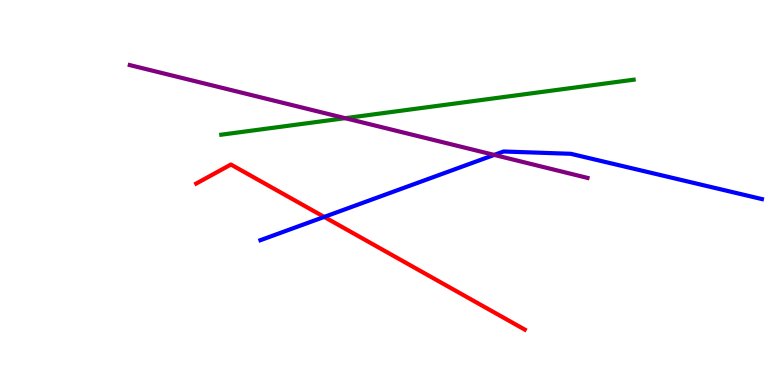[{'lines': ['blue', 'red'], 'intersections': [{'x': 4.18, 'y': 4.37}]}, {'lines': ['green', 'red'], 'intersections': []}, {'lines': ['purple', 'red'], 'intersections': []}, {'lines': ['blue', 'green'], 'intersections': []}, {'lines': ['blue', 'purple'], 'intersections': [{'x': 6.38, 'y': 5.98}]}, {'lines': ['green', 'purple'], 'intersections': [{'x': 4.45, 'y': 6.93}]}]